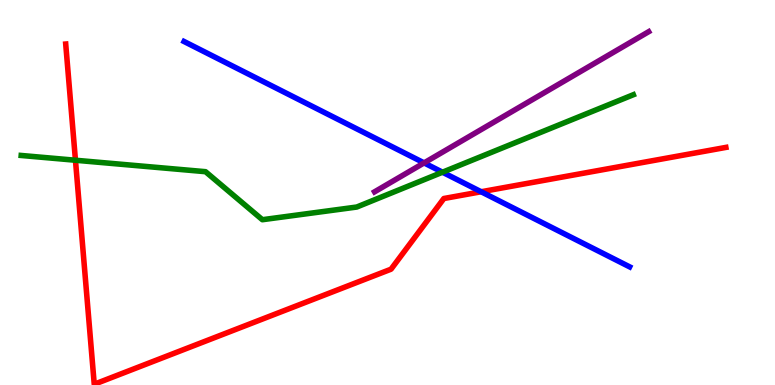[{'lines': ['blue', 'red'], 'intersections': [{'x': 6.21, 'y': 5.02}]}, {'lines': ['green', 'red'], 'intersections': [{'x': 0.974, 'y': 5.84}]}, {'lines': ['purple', 'red'], 'intersections': []}, {'lines': ['blue', 'green'], 'intersections': [{'x': 5.71, 'y': 5.53}]}, {'lines': ['blue', 'purple'], 'intersections': [{'x': 5.47, 'y': 5.77}]}, {'lines': ['green', 'purple'], 'intersections': []}]